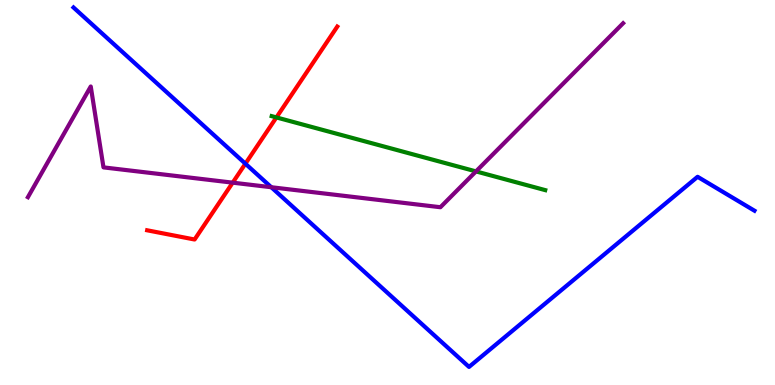[{'lines': ['blue', 'red'], 'intersections': [{'x': 3.17, 'y': 5.75}]}, {'lines': ['green', 'red'], 'intersections': [{'x': 3.57, 'y': 6.95}]}, {'lines': ['purple', 'red'], 'intersections': [{'x': 3.0, 'y': 5.26}]}, {'lines': ['blue', 'green'], 'intersections': []}, {'lines': ['blue', 'purple'], 'intersections': [{'x': 3.5, 'y': 5.14}]}, {'lines': ['green', 'purple'], 'intersections': [{'x': 6.14, 'y': 5.55}]}]